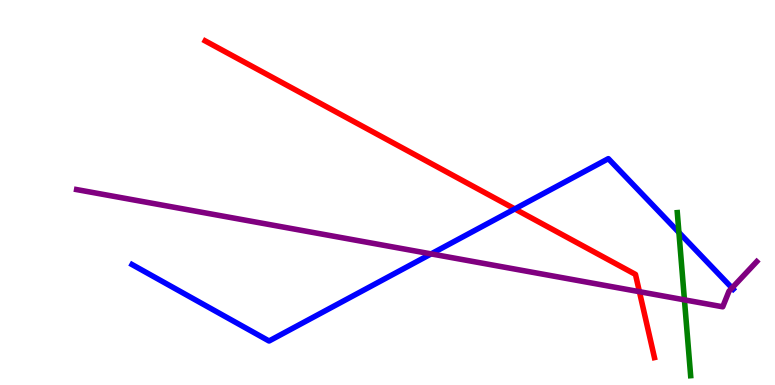[{'lines': ['blue', 'red'], 'intersections': [{'x': 6.64, 'y': 4.57}]}, {'lines': ['green', 'red'], 'intersections': []}, {'lines': ['purple', 'red'], 'intersections': [{'x': 8.25, 'y': 2.42}]}, {'lines': ['blue', 'green'], 'intersections': [{'x': 8.76, 'y': 3.96}]}, {'lines': ['blue', 'purple'], 'intersections': [{'x': 5.56, 'y': 3.41}, {'x': 9.45, 'y': 2.52}]}, {'lines': ['green', 'purple'], 'intersections': [{'x': 8.83, 'y': 2.21}]}]